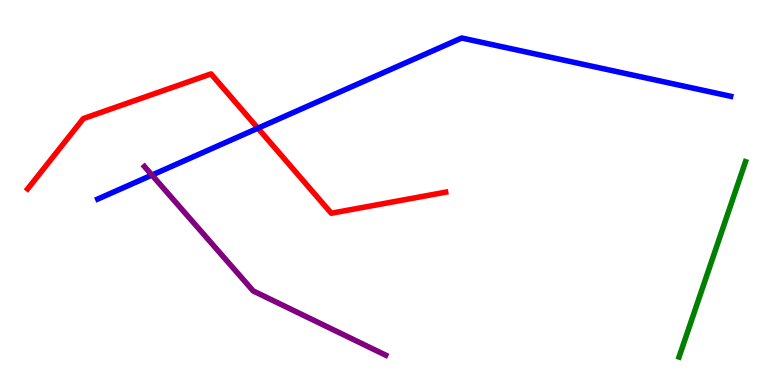[{'lines': ['blue', 'red'], 'intersections': [{'x': 3.33, 'y': 6.67}]}, {'lines': ['green', 'red'], 'intersections': []}, {'lines': ['purple', 'red'], 'intersections': []}, {'lines': ['blue', 'green'], 'intersections': []}, {'lines': ['blue', 'purple'], 'intersections': [{'x': 1.96, 'y': 5.45}]}, {'lines': ['green', 'purple'], 'intersections': []}]